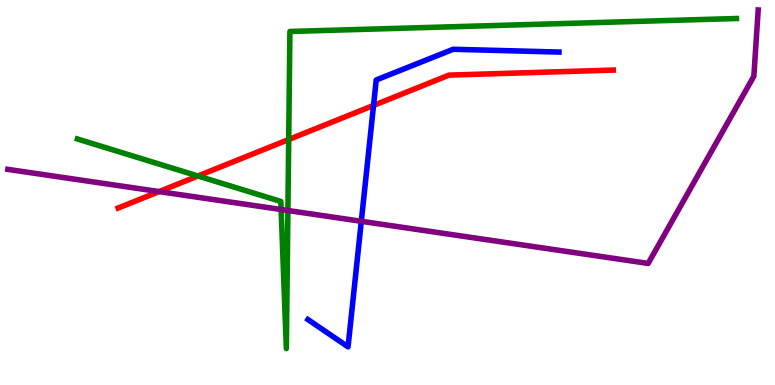[{'lines': ['blue', 'red'], 'intersections': [{'x': 4.82, 'y': 7.26}]}, {'lines': ['green', 'red'], 'intersections': [{'x': 2.55, 'y': 5.43}, {'x': 3.73, 'y': 6.38}]}, {'lines': ['purple', 'red'], 'intersections': [{'x': 2.05, 'y': 5.02}]}, {'lines': ['blue', 'green'], 'intersections': []}, {'lines': ['blue', 'purple'], 'intersections': [{'x': 4.66, 'y': 4.25}]}, {'lines': ['green', 'purple'], 'intersections': [{'x': 3.63, 'y': 4.56}, {'x': 3.71, 'y': 4.53}]}]